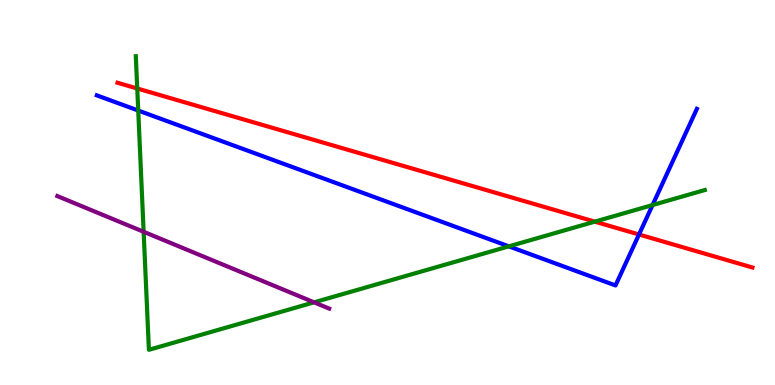[{'lines': ['blue', 'red'], 'intersections': [{'x': 8.25, 'y': 3.91}]}, {'lines': ['green', 'red'], 'intersections': [{'x': 1.77, 'y': 7.7}, {'x': 7.68, 'y': 4.24}]}, {'lines': ['purple', 'red'], 'intersections': []}, {'lines': ['blue', 'green'], 'intersections': [{'x': 1.78, 'y': 7.13}, {'x': 6.57, 'y': 3.6}, {'x': 8.42, 'y': 4.67}]}, {'lines': ['blue', 'purple'], 'intersections': []}, {'lines': ['green', 'purple'], 'intersections': [{'x': 1.85, 'y': 3.98}, {'x': 4.05, 'y': 2.15}]}]